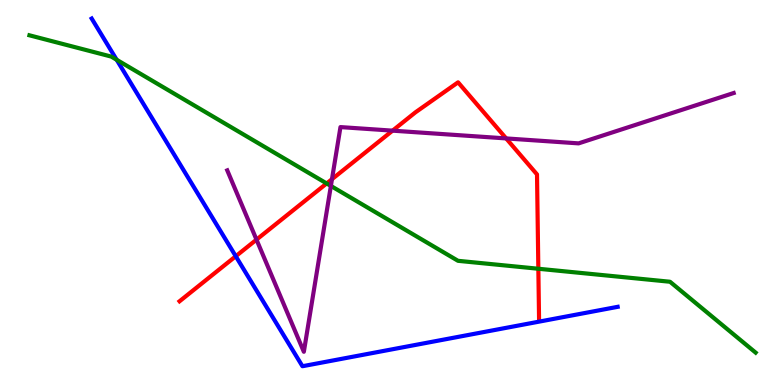[{'lines': ['blue', 'red'], 'intersections': [{'x': 3.04, 'y': 3.34}]}, {'lines': ['green', 'red'], 'intersections': [{'x': 4.21, 'y': 5.24}, {'x': 6.95, 'y': 3.02}]}, {'lines': ['purple', 'red'], 'intersections': [{'x': 3.31, 'y': 3.78}, {'x': 4.28, 'y': 5.35}, {'x': 5.07, 'y': 6.61}, {'x': 6.53, 'y': 6.4}]}, {'lines': ['blue', 'green'], 'intersections': [{'x': 1.51, 'y': 8.45}]}, {'lines': ['blue', 'purple'], 'intersections': []}, {'lines': ['green', 'purple'], 'intersections': [{'x': 4.27, 'y': 5.17}]}]